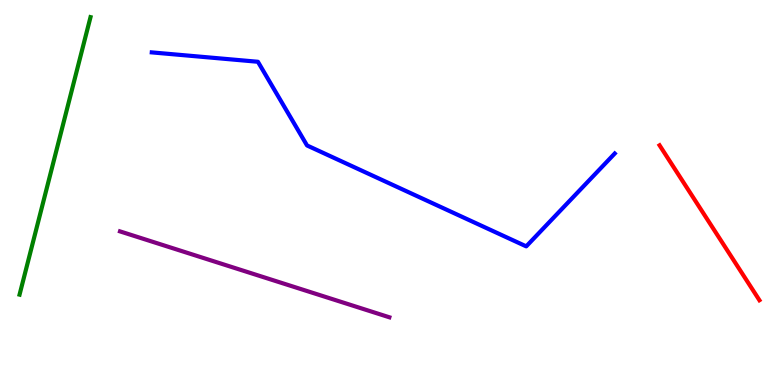[{'lines': ['blue', 'red'], 'intersections': []}, {'lines': ['green', 'red'], 'intersections': []}, {'lines': ['purple', 'red'], 'intersections': []}, {'lines': ['blue', 'green'], 'intersections': []}, {'lines': ['blue', 'purple'], 'intersections': []}, {'lines': ['green', 'purple'], 'intersections': []}]